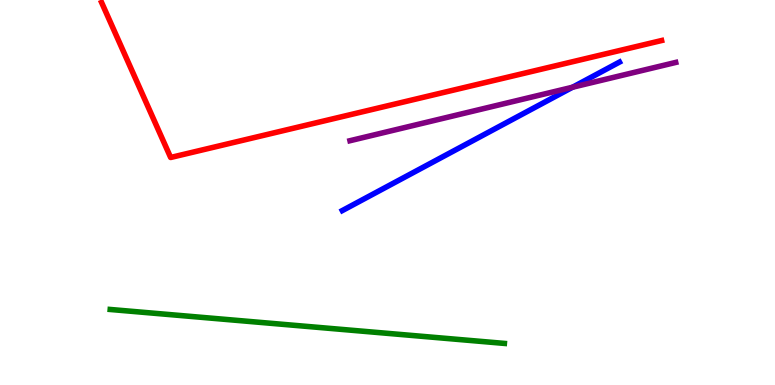[{'lines': ['blue', 'red'], 'intersections': []}, {'lines': ['green', 'red'], 'intersections': []}, {'lines': ['purple', 'red'], 'intersections': []}, {'lines': ['blue', 'green'], 'intersections': []}, {'lines': ['blue', 'purple'], 'intersections': [{'x': 7.39, 'y': 7.73}]}, {'lines': ['green', 'purple'], 'intersections': []}]